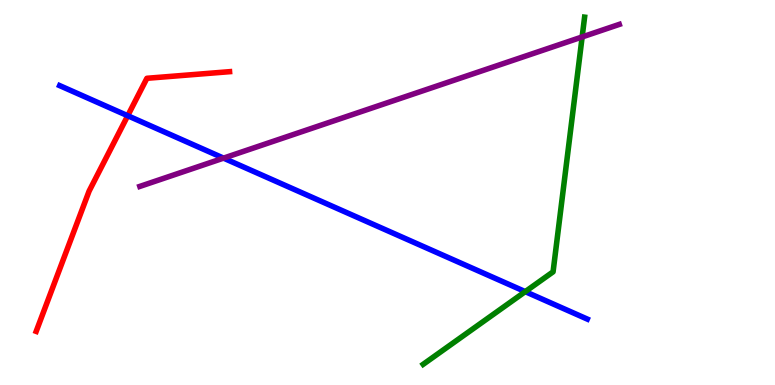[{'lines': ['blue', 'red'], 'intersections': [{'x': 1.65, 'y': 6.99}]}, {'lines': ['green', 'red'], 'intersections': []}, {'lines': ['purple', 'red'], 'intersections': []}, {'lines': ['blue', 'green'], 'intersections': [{'x': 6.78, 'y': 2.43}]}, {'lines': ['blue', 'purple'], 'intersections': [{'x': 2.88, 'y': 5.89}]}, {'lines': ['green', 'purple'], 'intersections': [{'x': 7.51, 'y': 9.04}]}]